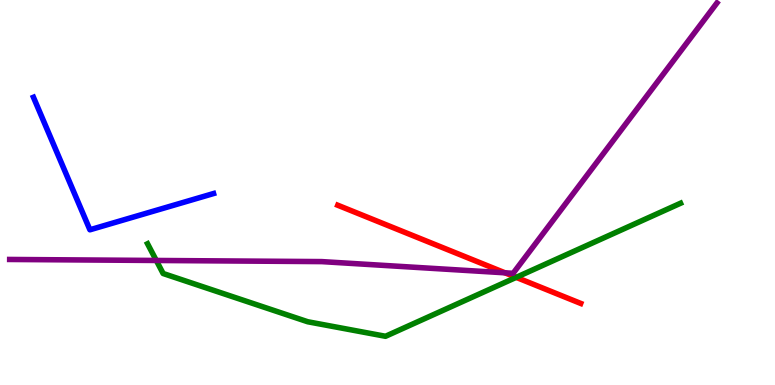[{'lines': ['blue', 'red'], 'intersections': []}, {'lines': ['green', 'red'], 'intersections': [{'x': 6.66, 'y': 2.8}]}, {'lines': ['purple', 'red'], 'intersections': [{'x': 6.52, 'y': 2.91}]}, {'lines': ['blue', 'green'], 'intersections': []}, {'lines': ['blue', 'purple'], 'intersections': []}, {'lines': ['green', 'purple'], 'intersections': [{'x': 2.02, 'y': 3.23}]}]